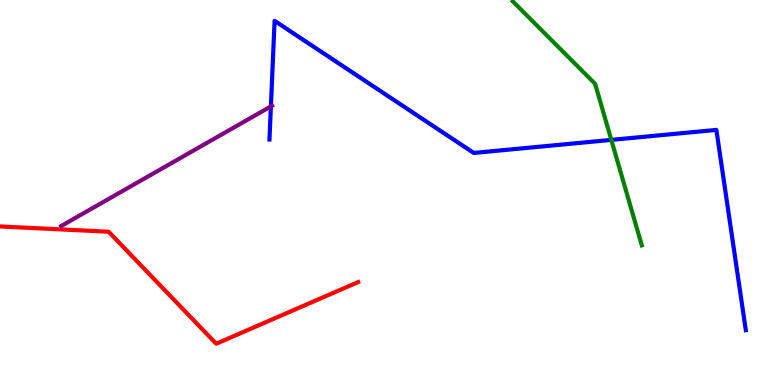[{'lines': ['blue', 'red'], 'intersections': []}, {'lines': ['green', 'red'], 'intersections': []}, {'lines': ['purple', 'red'], 'intersections': []}, {'lines': ['blue', 'green'], 'intersections': [{'x': 7.89, 'y': 6.37}]}, {'lines': ['blue', 'purple'], 'intersections': [{'x': 3.5, 'y': 7.24}]}, {'lines': ['green', 'purple'], 'intersections': []}]